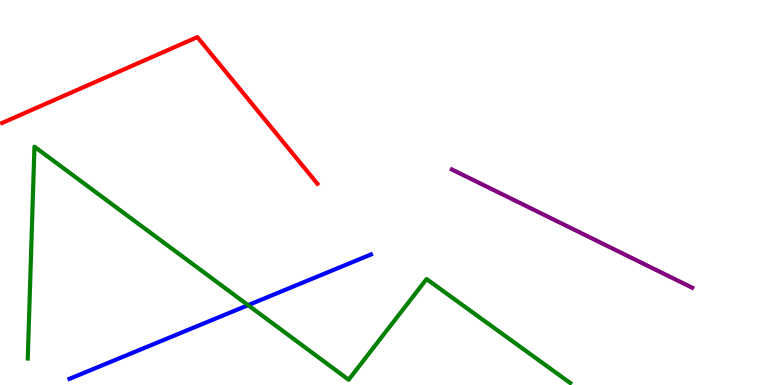[{'lines': ['blue', 'red'], 'intersections': []}, {'lines': ['green', 'red'], 'intersections': []}, {'lines': ['purple', 'red'], 'intersections': []}, {'lines': ['blue', 'green'], 'intersections': [{'x': 3.2, 'y': 2.07}]}, {'lines': ['blue', 'purple'], 'intersections': []}, {'lines': ['green', 'purple'], 'intersections': []}]